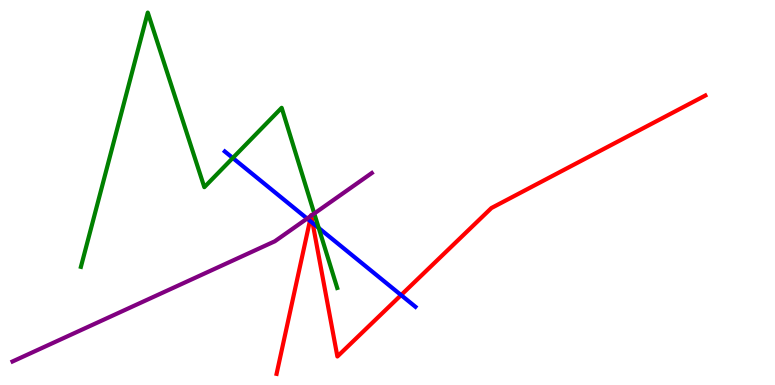[{'lines': ['blue', 'red'], 'intersections': [{'x': 4.0, 'y': 4.26}, {'x': 4.03, 'y': 4.21}, {'x': 5.18, 'y': 2.34}]}, {'lines': ['green', 'red'], 'intersections': []}, {'lines': ['purple', 'red'], 'intersections': [{'x': 4.01, 'y': 4.39}, {'x': 4.02, 'y': 4.4}]}, {'lines': ['blue', 'green'], 'intersections': [{'x': 3.0, 'y': 5.9}, {'x': 4.11, 'y': 4.08}]}, {'lines': ['blue', 'purple'], 'intersections': [{'x': 3.96, 'y': 4.32}]}, {'lines': ['green', 'purple'], 'intersections': [{'x': 4.06, 'y': 4.45}]}]